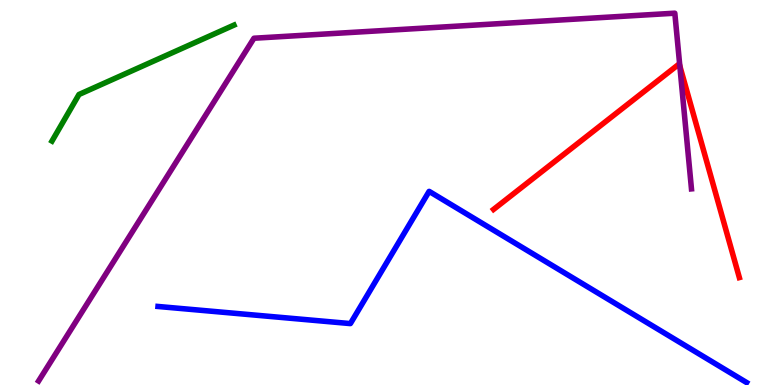[{'lines': ['blue', 'red'], 'intersections': []}, {'lines': ['green', 'red'], 'intersections': []}, {'lines': ['purple', 'red'], 'intersections': [{'x': 8.77, 'y': 8.29}]}, {'lines': ['blue', 'green'], 'intersections': []}, {'lines': ['blue', 'purple'], 'intersections': []}, {'lines': ['green', 'purple'], 'intersections': []}]